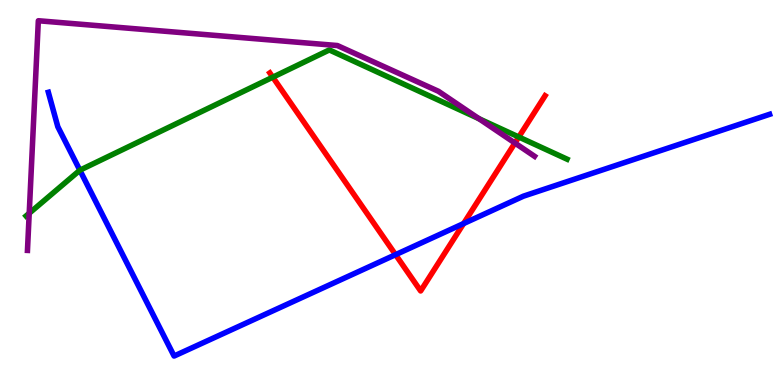[{'lines': ['blue', 'red'], 'intersections': [{'x': 5.1, 'y': 3.38}, {'x': 5.98, 'y': 4.19}]}, {'lines': ['green', 'red'], 'intersections': [{'x': 3.52, 'y': 7.99}, {'x': 6.69, 'y': 6.44}]}, {'lines': ['purple', 'red'], 'intersections': [{'x': 6.64, 'y': 6.28}]}, {'lines': ['blue', 'green'], 'intersections': [{'x': 1.03, 'y': 5.58}]}, {'lines': ['blue', 'purple'], 'intersections': []}, {'lines': ['green', 'purple'], 'intersections': [{'x': 0.377, 'y': 4.46}, {'x': 6.18, 'y': 6.92}]}]